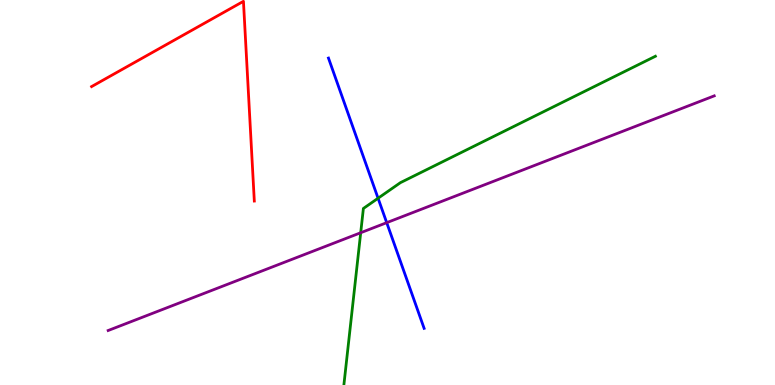[{'lines': ['blue', 'red'], 'intersections': []}, {'lines': ['green', 'red'], 'intersections': []}, {'lines': ['purple', 'red'], 'intersections': []}, {'lines': ['blue', 'green'], 'intersections': [{'x': 4.88, 'y': 4.85}]}, {'lines': ['blue', 'purple'], 'intersections': [{'x': 4.99, 'y': 4.22}]}, {'lines': ['green', 'purple'], 'intersections': [{'x': 4.65, 'y': 3.95}]}]